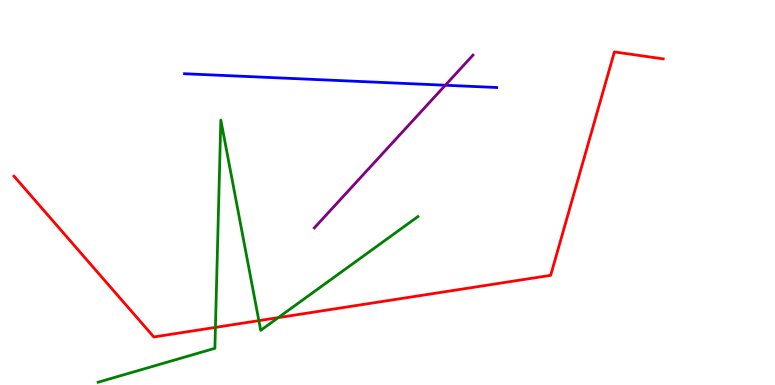[{'lines': ['blue', 'red'], 'intersections': []}, {'lines': ['green', 'red'], 'intersections': [{'x': 2.78, 'y': 1.5}, {'x': 3.34, 'y': 1.67}, {'x': 3.59, 'y': 1.75}]}, {'lines': ['purple', 'red'], 'intersections': []}, {'lines': ['blue', 'green'], 'intersections': []}, {'lines': ['blue', 'purple'], 'intersections': [{'x': 5.75, 'y': 7.79}]}, {'lines': ['green', 'purple'], 'intersections': []}]